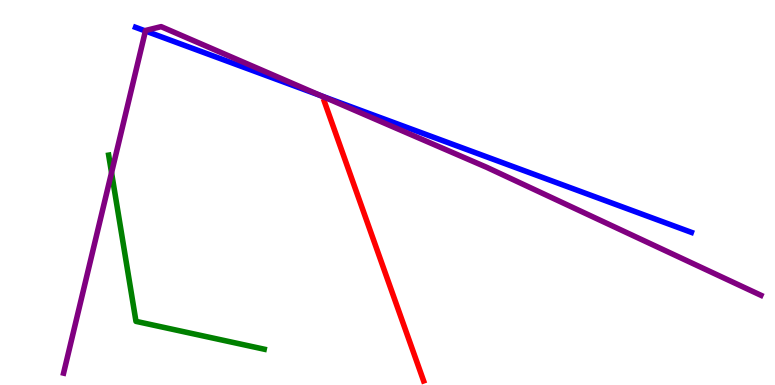[{'lines': ['blue', 'red'], 'intersections': []}, {'lines': ['green', 'red'], 'intersections': []}, {'lines': ['purple', 'red'], 'intersections': []}, {'lines': ['blue', 'green'], 'intersections': []}, {'lines': ['blue', 'purple'], 'intersections': [{'x': 1.88, 'y': 9.2}, {'x': 4.14, 'y': 7.51}]}, {'lines': ['green', 'purple'], 'intersections': [{'x': 1.44, 'y': 5.52}]}]